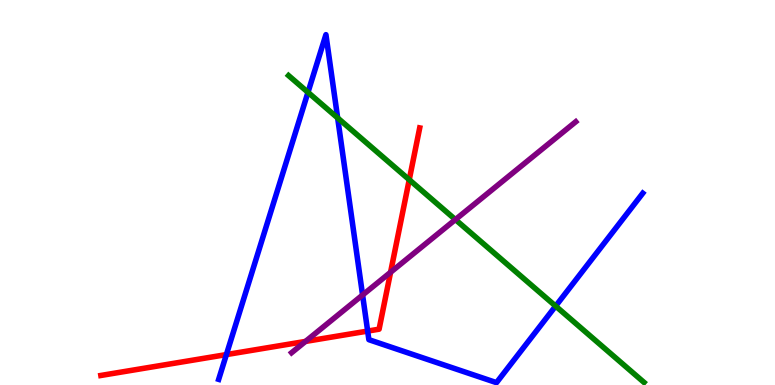[{'lines': ['blue', 'red'], 'intersections': [{'x': 2.92, 'y': 0.79}, {'x': 4.74, 'y': 1.4}]}, {'lines': ['green', 'red'], 'intersections': [{'x': 5.28, 'y': 5.33}]}, {'lines': ['purple', 'red'], 'intersections': [{'x': 3.94, 'y': 1.13}, {'x': 5.04, 'y': 2.93}]}, {'lines': ['blue', 'green'], 'intersections': [{'x': 3.97, 'y': 7.6}, {'x': 4.36, 'y': 6.94}, {'x': 7.17, 'y': 2.05}]}, {'lines': ['blue', 'purple'], 'intersections': [{'x': 4.68, 'y': 2.34}]}, {'lines': ['green', 'purple'], 'intersections': [{'x': 5.88, 'y': 4.3}]}]